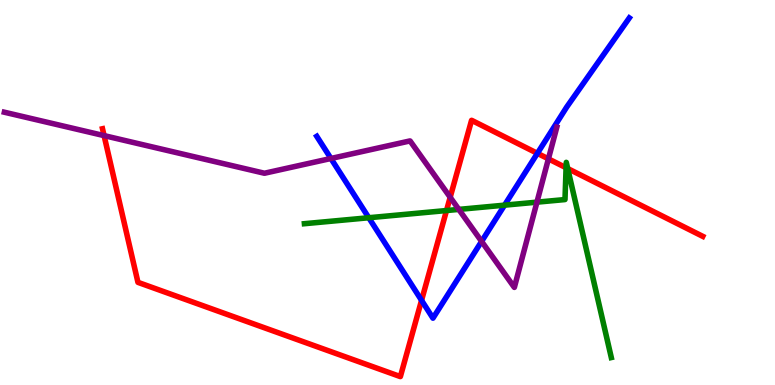[{'lines': ['blue', 'red'], 'intersections': [{'x': 5.44, 'y': 2.2}, {'x': 6.93, 'y': 6.02}]}, {'lines': ['green', 'red'], 'intersections': [{'x': 5.76, 'y': 4.53}, {'x': 7.3, 'y': 5.64}, {'x': 7.33, 'y': 5.62}]}, {'lines': ['purple', 'red'], 'intersections': [{'x': 1.34, 'y': 6.48}, {'x': 5.81, 'y': 4.88}, {'x': 7.08, 'y': 5.87}]}, {'lines': ['blue', 'green'], 'intersections': [{'x': 4.76, 'y': 4.34}, {'x': 6.51, 'y': 4.67}]}, {'lines': ['blue', 'purple'], 'intersections': [{'x': 4.27, 'y': 5.88}, {'x': 6.21, 'y': 3.73}]}, {'lines': ['green', 'purple'], 'intersections': [{'x': 5.92, 'y': 4.56}, {'x': 6.93, 'y': 4.75}]}]